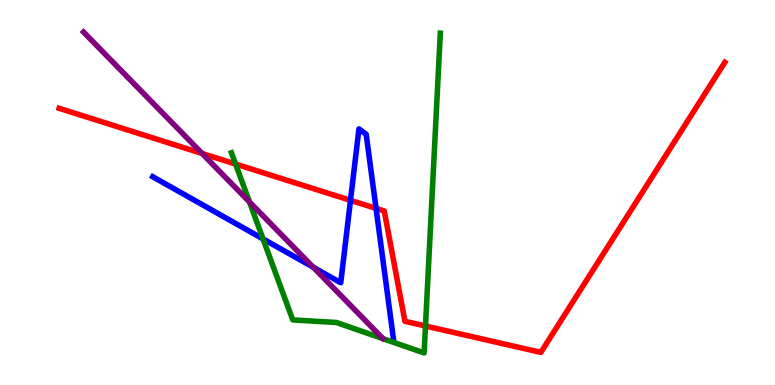[{'lines': ['blue', 'red'], 'intersections': [{'x': 4.52, 'y': 4.8}, {'x': 4.85, 'y': 4.59}]}, {'lines': ['green', 'red'], 'intersections': [{'x': 3.04, 'y': 5.74}, {'x': 5.49, 'y': 1.53}]}, {'lines': ['purple', 'red'], 'intersections': [{'x': 2.61, 'y': 6.01}]}, {'lines': ['blue', 'green'], 'intersections': [{'x': 3.39, 'y': 3.79}]}, {'lines': ['blue', 'purple'], 'intersections': [{'x': 4.04, 'y': 3.06}]}, {'lines': ['green', 'purple'], 'intersections': [{'x': 3.22, 'y': 4.75}]}]